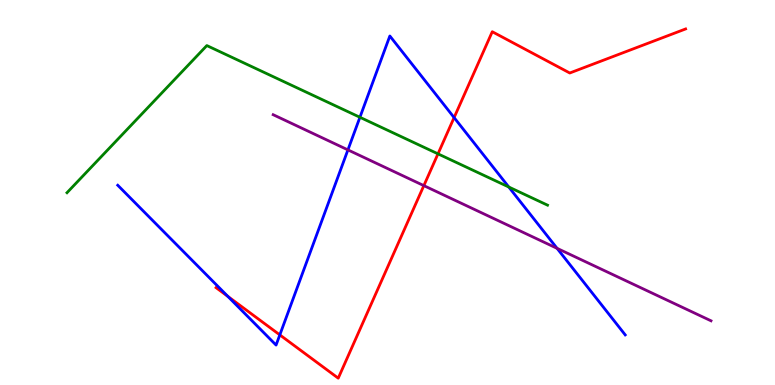[{'lines': ['blue', 'red'], 'intersections': [{'x': 2.94, 'y': 2.3}, {'x': 3.61, 'y': 1.3}, {'x': 5.86, 'y': 6.95}]}, {'lines': ['green', 'red'], 'intersections': [{'x': 5.65, 'y': 6.0}]}, {'lines': ['purple', 'red'], 'intersections': [{'x': 5.47, 'y': 5.18}]}, {'lines': ['blue', 'green'], 'intersections': [{'x': 4.64, 'y': 6.95}, {'x': 6.56, 'y': 5.14}]}, {'lines': ['blue', 'purple'], 'intersections': [{'x': 4.49, 'y': 6.11}, {'x': 7.19, 'y': 3.55}]}, {'lines': ['green', 'purple'], 'intersections': []}]